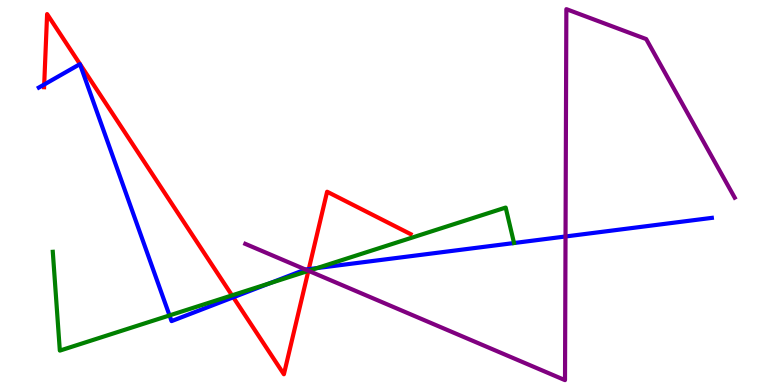[{'lines': ['blue', 'red'], 'intersections': [{'x': 0.57, 'y': 7.8}, {'x': 3.01, 'y': 2.28}, {'x': 3.98, 'y': 3.01}]}, {'lines': ['green', 'red'], 'intersections': [{'x': 2.99, 'y': 2.33}, {'x': 3.98, 'y': 2.96}]}, {'lines': ['purple', 'red'], 'intersections': [{'x': 3.98, 'y': 2.97}]}, {'lines': ['blue', 'green'], 'intersections': [{'x': 2.19, 'y': 1.81}, {'x': 3.48, 'y': 2.64}, {'x': 4.09, 'y': 3.04}]}, {'lines': ['blue', 'purple'], 'intersections': [{'x': 3.94, 'y': 3.0}, {'x': 7.3, 'y': 3.86}]}, {'lines': ['green', 'purple'], 'intersections': [{'x': 3.98, 'y': 2.97}]}]